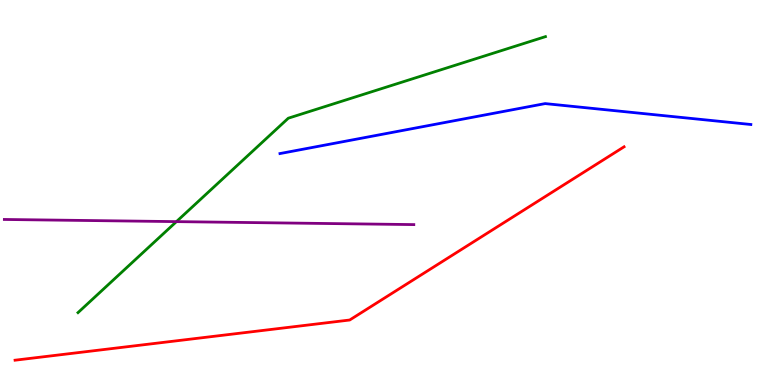[{'lines': ['blue', 'red'], 'intersections': []}, {'lines': ['green', 'red'], 'intersections': []}, {'lines': ['purple', 'red'], 'intersections': []}, {'lines': ['blue', 'green'], 'intersections': []}, {'lines': ['blue', 'purple'], 'intersections': []}, {'lines': ['green', 'purple'], 'intersections': [{'x': 2.28, 'y': 4.24}]}]